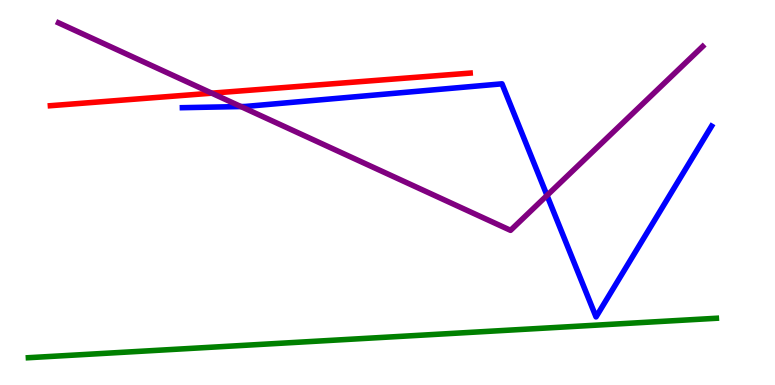[{'lines': ['blue', 'red'], 'intersections': []}, {'lines': ['green', 'red'], 'intersections': []}, {'lines': ['purple', 'red'], 'intersections': [{'x': 2.73, 'y': 7.58}]}, {'lines': ['blue', 'green'], 'intersections': []}, {'lines': ['blue', 'purple'], 'intersections': [{'x': 3.11, 'y': 7.23}, {'x': 7.06, 'y': 4.92}]}, {'lines': ['green', 'purple'], 'intersections': []}]